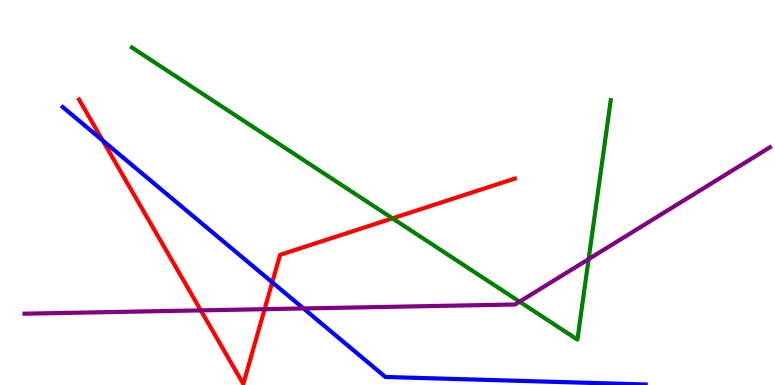[{'lines': ['blue', 'red'], 'intersections': [{'x': 1.33, 'y': 6.35}, {'x': 3.51, 'y': 2.67}]}, {'lines': ['green', 'red'], 'intersections': [{'x': 5.06, 'y': 4.33}]}, {'lines': ['purple', 'red'], 'intersections': [{'x': 2.59, 'y': 1.94}, {'x': 3.41, 'y': 1.97}]}, {'lines': ['blue', 'green'], 'intersections': []}, {'lines': ['blue', 'purple'], 'intersections': [{'x': 3.92, 'y': 1.99}]}, {'lines': ['green', 'purple'], 'intersections': [{'x': 6.7, 'y': 2.16}, {'x': 7.6, 'y': 3.27}]}]